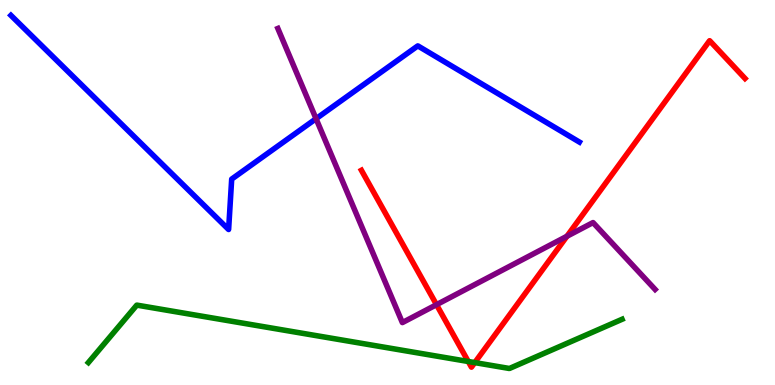[{'lines': ['blue', 'red'], 'intersections': []}, {'lines': ['green', 'red'], 'intersections': [{'x': 6.04, 'y': 0.611}, {'x': 6.13, 'y': 0.582}]}, {'lines': ['purple', 'red'], 'intersections': [{'x': 5.63, 'y': 2.09}, {'x': 7.32, 'y': 3.86}]}, {'lines': ['blue', 'green'], 'intersections': []}, {'lines': ['blue', 'purple'], 'intersections': [{'x': 4.08, 'y': 6.92}]}, {'lines': ['green', 'purple'], 'intersections': []}]